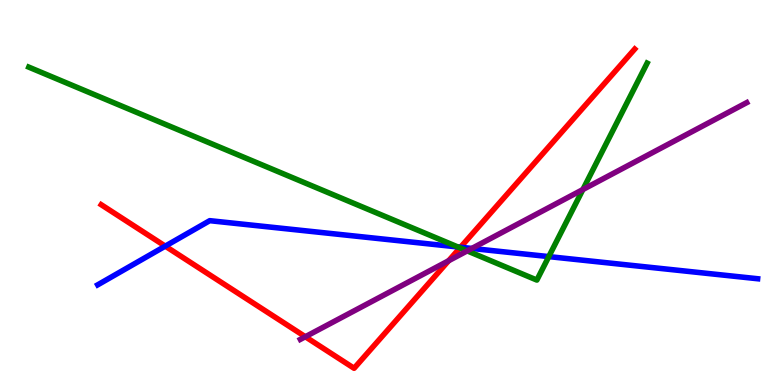[{'lines': ['blue', 'red'], 'intersections': [{'x': 2.13, 'y': 3.61}, {'x': 5.94, 'y': 3.58}]}, {'lines': ['green', 'red'], 'intersections': [{'x': 5.94, 'y': 3.56}]}, {'lines': ['purple', 'red'], 'intersections': [{'x': 3.94, 'y': 1.25}, {'x': 5.79, 'y': 3.23}]}, {'lines': ['blue', 'green'], 'intersections': [{'x': 5.91, 'y': 3.59}, {'x': 7.08, 'y': 3.33}]}, {'lines': ['blue', 'purple'], 'intersections': [{'x': 6.09, 'y': 3.55}]}, {'lines': ['green', 'purple'], 'intersections': [{'x': 6.03, 'y': 3.48}, {'x': 7.52, 'y': 5.08}]}]